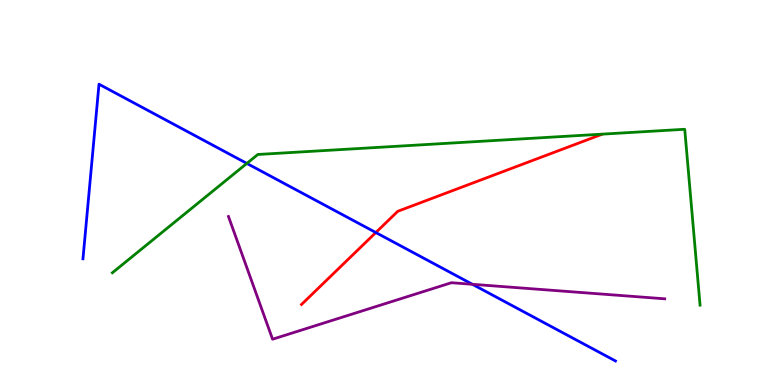[{'lines': ['blue', 'red'], 'intersections': [{'x': 4.85, 'y': 3.96}]}, {'lines': ['green', 'red'], 'intersections': []}, {'lines': ['purple', 'red'], 'intersections': []}, {'lines': ['blue', 'green'], 'intersections': [{'x': 3.19, 'y': 5.76}]}, {'lines': ['blue', 'purple'], 'intersections': [{'x': 6.1, 'y': 2.62}]}, {'lines': ['green', 'purple'], 'intersections': []}]